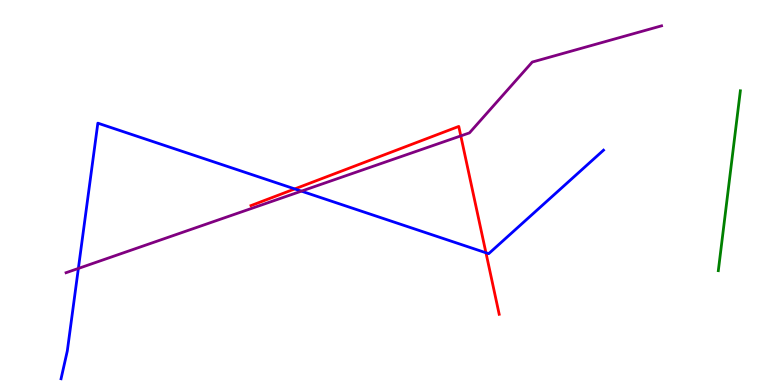[{'lines': ['blue', 'red'], 'intersections': [{'x': 3.8, 'y': 5.09}, {'x': 6.27, 'y': 3.43}]}, {'lines': ['green', 'red'], 'intersections': []}, {'lines': ['purple', 'red'], 'intersections': [{'x': 5.95, 'y': 6.47}]}, {'lines': ['blue', 'green'], 'intersections': []}, {'lines': ['blue', 'purple'], 'intersections': [{'x': 1.01, 'y': 3.03}, {'x': 3.89, 'y': 5.04}]}, {'lines': ['green', 'purple'], 'intersections': []}]